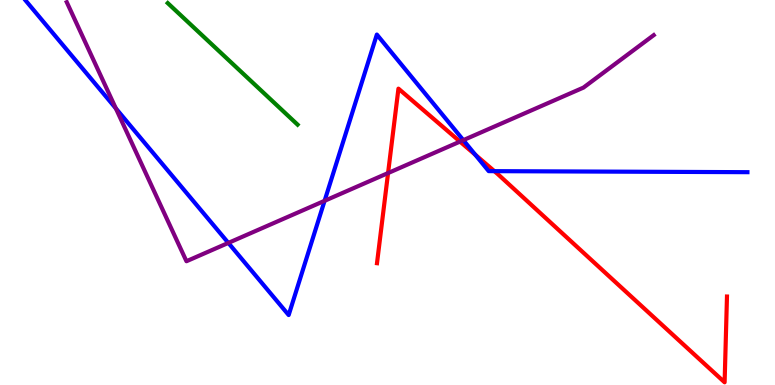[{'lines': ['blue', 'red'], 'intersections': [{'x': 6.13, 'y': 5.98}, {'x': 6.38, 'y': 5.55}]}, {'lines': ['green', 'red'], 'intersections': []}, {'lines': ['purple', 'red'], 'intersections': [{'x': 5.01, 'y': 5.51}, {'x': 5.94, 'y': 6.32}]}, {'lines': ['blue', 'green'], 'intersections': []}, {'lines': ['blue', 'purple'], 'intersections': [{'x': 1.49, 'y': 7.19}, {'x': 2.95, 'y': 3.69}, {'x': 4.19, 'y': 4.78}, {'x': 5.98, 'y': 6.36}]}, {'lines': ['green', 'purple'], 'intersections': []}]